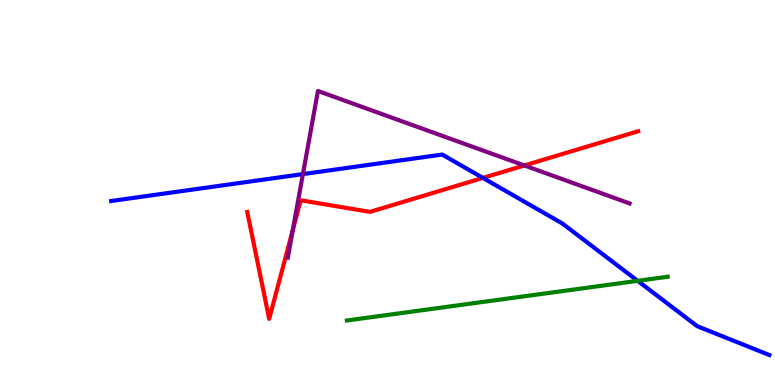[{'lines': ['blue', 'red'], 'intersections': [{'x': 6.23, 'y': 5.38}]}, {'lines': ['green', 'red'], 'intersections': []}, {'lines': ['purple', 'red'], 'intersections': [{'x': 3.78, 'y': 4.02}, {'x': 6.77, 'y': 5.7}]}, {'lines': ['blue', 'green'], 'intersections': [{'x': 8.23, 'y': 2.71}]}, {'lines': ['blue', 'purple'], 'intersections': [{'x': 3.91, 'y': 5.48}]}, {'lines': ['green', 'purple'], 'intersections': []}]